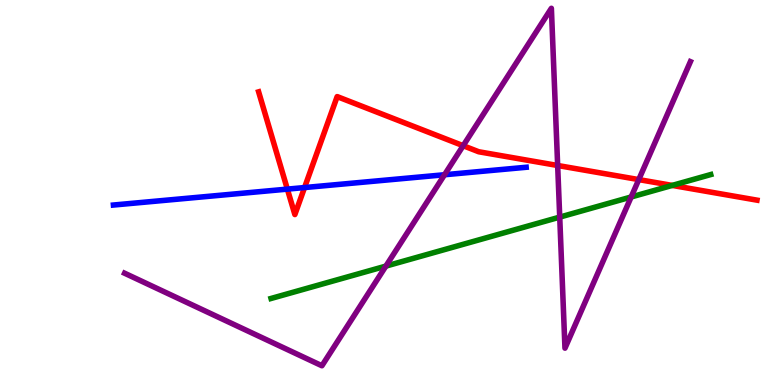[{'lines': ['blue', 'red'], 'intersections': [{'x': 3.71, 'y': 5.09}, {'x': 3.93, 'y': 5.13}]}, {'lines': ['green', 'red'], 'intersections': [{'x': 8.67, 'y': 5.18}]}, {'lines': ['purple', 'red'], 'intersections': [{'x': 5.98, 'y': 6.22}, {'x': 7.2, 'y': 5.7}, {'x': 8.24, 'y': 5.34}]}, {'lines': ['blue', 'green'], 'intersections': []}, {'lines': ['blue', 'purple'], 'intersections': [{'x': 5.74, 'y': 5.46}]}, {'lines': ['green', 'purple'], 'intersections': [{'x': 4.98, 'y': 3.09}, {'x': 7.22, 'y': 4.36}, {'x': 8.14, 'y': 4.88}]}]